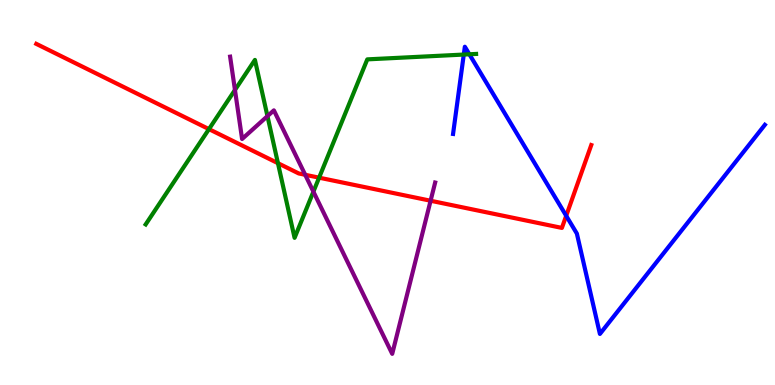[{'lines': ['blue', 'red'], 'intersections': [{'x': 7.31, 'y': 4.4}]}, {'lines': ['green', 'red'], 'intersections': [{'x': 2.7, 'y': 6.65}, {'x': 3.59, 'y': 5.76}, {'x': 4.12, 'y': 5.39}]}, {'lines': ['purple', 'red'], 'intersections': [{'x': 3.94, 'y': 5.46}, {'x': 5.56, 'y': 4.79}]}, {'lines': ['blue', 'green'], 'intersections': [{'x': 5.98, 'y': 8.58}, {'x': 6.06, 'y': 8.59}]}, {'lines': ['blue', 'purple'], 'intersections': []}, {'lines': ['green', 'purple'], 'intersections': [{'x': 3.03, 'y': 7.66}, {'x': 3.45, 'y': 6.98}, {'x': 4.04, 'y': 5.02}]}]